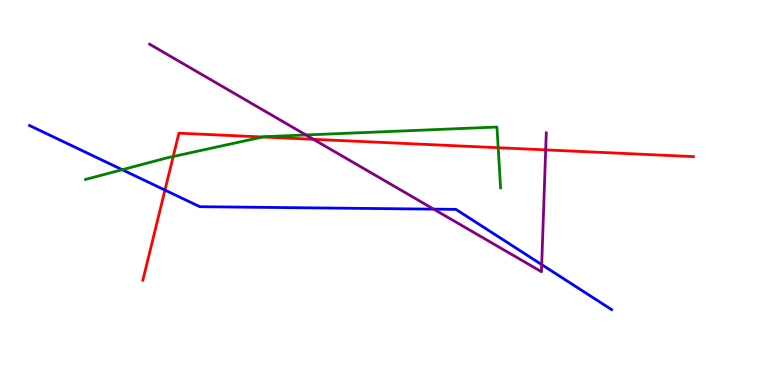[{'lines': ['blue', 'red'], 'intersections': [{'x': 2.13, 'y': 5.06}]}, {'lines': ['green', 'red'], 'intersections': [{'x': 2.23, 'y': 5.94}, {'x': 3.39, 'y': 6.44}, {'x': 6.43, 'y': 6.16}]}, {'lines': ['purple', 'red'], 'intersections': [{'x': 4.04, 'y': 6.38}, {'x': 7.04, 'y': 6.11}]}, {'lines': ['blue', 'green'], 'intersections': [{'x': 1.58, 'y': 5.59}]}, {'lines': ['blue', 'purple'], 'intersections': [{'x': 5.6, 'y': 4.57}, {'x': 6.99, 'y': 3.13}]}, {'lines': ['green', 'purple'], 'intersections': [{'x': 3.95, 'y': 6.49}]}]